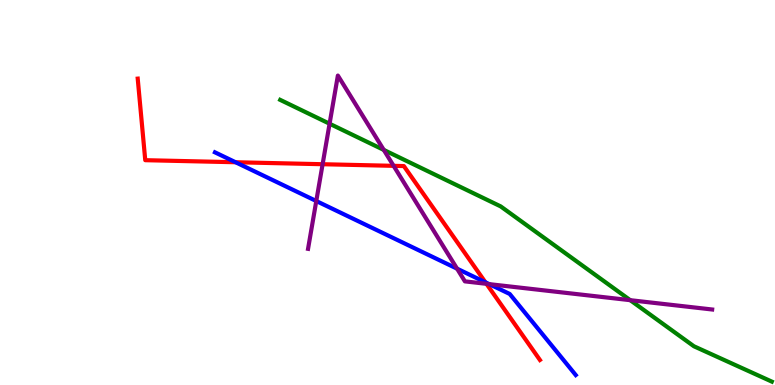[{'lines': ['blue', 'red'], 'intersections': [{'x': 3.04, 'y': 5.79}, {'x': 6.26, 'y': 2.67}]}, {'lines': ['green', 'red'], 'intersections': []}, {'lines': ['purple', 'red'], 'intersections': [{'x': 4.16, 'y': 5.73}, {'x': 5.08, 'y': 5.69}, {'x': 6.28, 'y': 2.63}]}, {'lines': ['blue', 'green'], 'intersections': []}, {'lines': ['blue', 'purple'], 'intersections': [{'x': 4.08, 'y': 4.78}, {'x': 5.9, 'y': 3.02}, {'x': 6.31, 'y': 2.62}]}, {'lines': ['green', 'purple'], 'intersections': [{'x': 4.25, 'y': 6.79}, {'x': 4.95, 'y': 6.11}, {'x': 8.13, 'y': 2.2}]}]